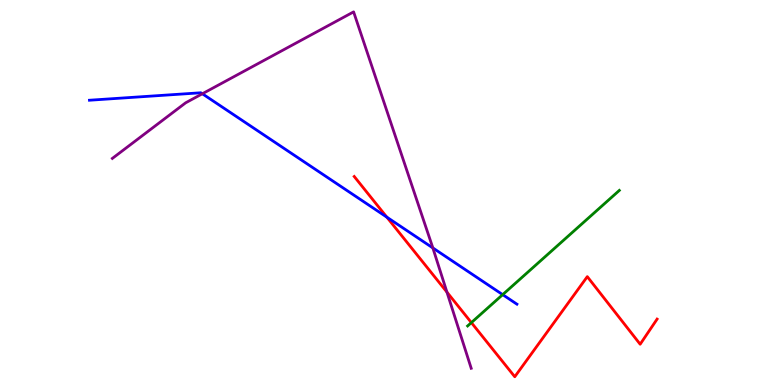[{'lines': ['blue', 'red'], 'intersections': [{'x': 4.99, 'y': 4.36}]}, {'lines': ['green', 'red'], 'intersections': [{'x': 6.08, 'y': 1.62}]}, {'lines': ['purple', 'red'], 'intersections': [{'x': 5.77, 'y': 2.41}]}, {'lines': ['blue', 'green'], 'intersections': [{'x': 6.49, 'y': 2.35}]}, {'lines': ['blue', 'purple'], 'intersections': [{'x': 2.61, 'y': 7.56}, {'x': 5.59, 'y': 3.56}]}, {'lines': ['green', 'purple'], 'intersections': []}]